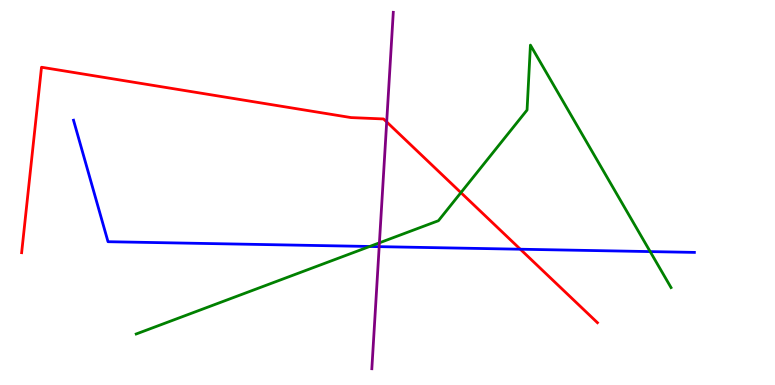[{'lines': ['blue', 'red'], 'intersections': [{'x': 6.71, 'y': 3.53}]}, {'lines': ['green', 'red'], 'intersections': [{'x': 5.95, 'y': 5.0}]}, {'lines': ['purple', 'red'], 'intersections': [{'x': 4.99, 'y': 6.83}]}, {'lines': ['blue', 'green'], 'intersections': [{'x': 4.77, 'y': 3.6}, {'x': 8.39, 'y': 3.47}]}, {'lines': ['blue', 'purple'], 'intersections': [{'x': 4.89, 'y': 3.59}]}, {'lines': ['green', 'purple'], 'intersections': [{'x': 4.9, 'y': 3.69}]}]